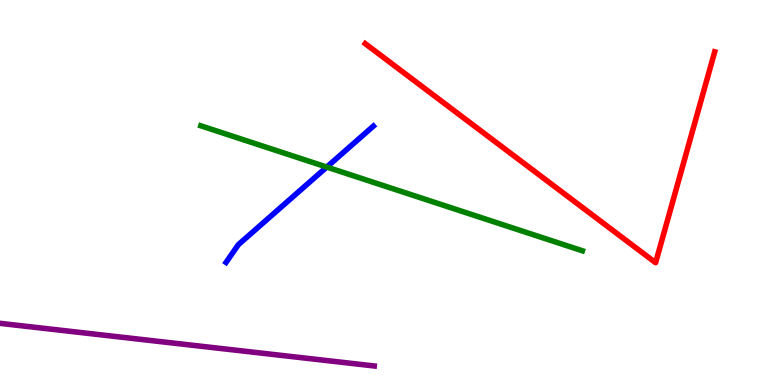[{'lines': ['blue', 'red'], 'intersections': []}, {'lines': ['green', 'red'], 'intersections': []}, {'lines': ['purple', 'red'], 'intersections': []}, {'lines': ['blue', 'green'], 'intersections': [{'x': 4.22, 'y': 5.66}]}, {'lines': ['blue', 'purple'], 'intersections': []}, {'lines': ['green', 'purple'], 'intersections': []}]